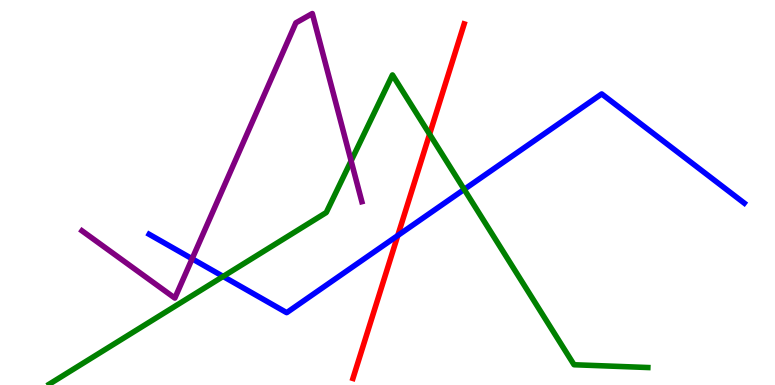[{'lines': ['blue', 'red'], 'intersections': [{'x': 5.13, 'y': 3.88}]}, {'lines': ['green', 'red'], 'intersections': [{'x': 5.54, 'y': 6.51}]}, {'lines': ['purple', 'red'], 'intersections': []}, {'lines': ['blue', 'green'], 'intersections': [{'x': 2.88, 'y': 2.82}, {'x': 5.99, 'y': 5.08}]}, {'lines': ['blue', 'purple'], 'intersections': [{'x': 2.48, 'y': 3.28}]}, {'lines': ['green', 'purple'], 'intersections': [{'x': 4.53, 'y': 5.82}]}]